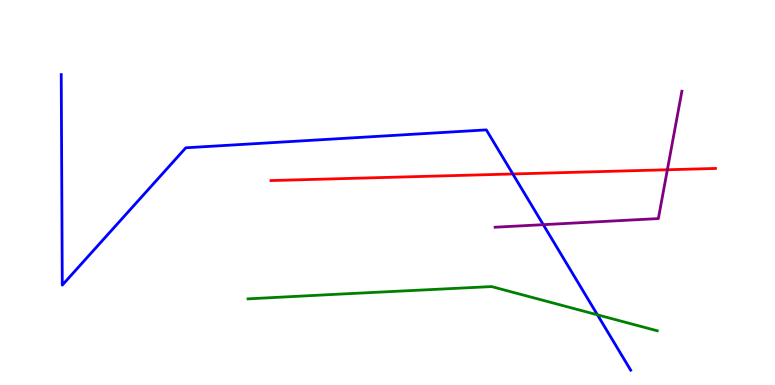[{'lines': ['blue', 'red'], 'intersections': [{'x': 6.62, 'y': 5.48}]}, {'lines': ['green', 'red'], 'intersections': []}, {'lines': ['purple', 'red'], 'intersections': [{'x': 8.61, 'y': 5.59}]}, {'lines': ['blue', 'green'], 'intersections': [{'x': 7.71, 'y': 1.82}]}, {'lines': ['blue', 'purple'], 'intersections': [{'x': 7.01, 'y': 4.16}]}, {'lines': ['green', 'purple'], 'intersections': []}]